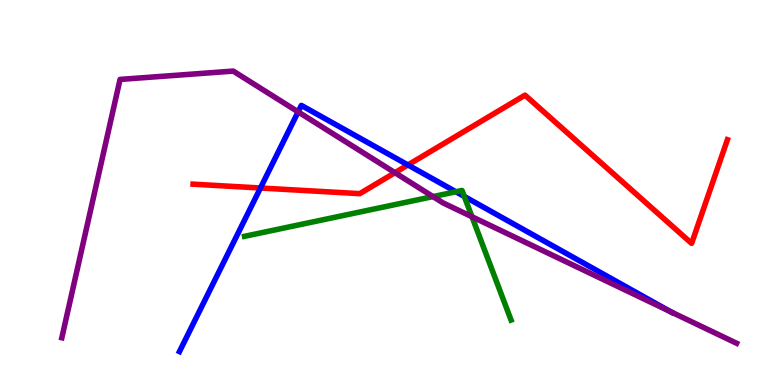[{'lines': ['blue', 'red'], 'intersections': [{'x': 3.36, 'y': 5.12}, {'x': 5.26, 'y': 5.72}]}, {'lines': ['green', 'red'], 'intersections': []}, {'lines': ['purple', 'red'], 'intersections': [{'x': 5.1, 'y': 5.51}]}, {'lines': ['blue', 'green'], 'intersections': [{'x': 5.88, 'y': 5.02}, {'x': 5.99, 'y': 4.9}]}, {'lines': ['blue', 'purple'], 'intersections': [{'x': 3.85, 'y': 7.09}, {'x': 8.65, 'y': 1.9}]}, {'lines': ['green', 'purple'], 'intersections': [{'x': 5.59, 'y': 4.89}, {'x': 6.09, 'y': 4.37}]}]